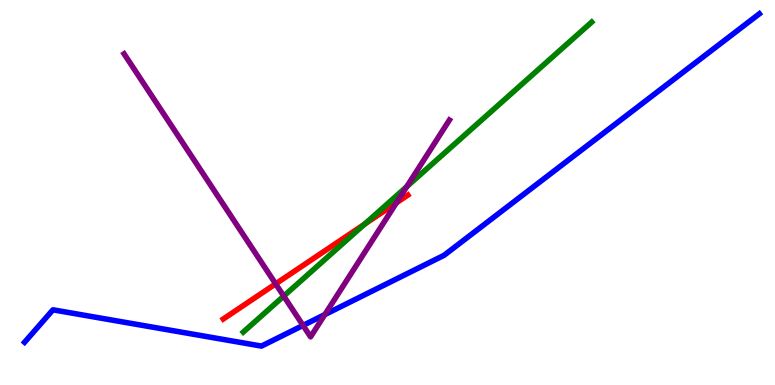[{'lines': ['blue', 'red'], 'intersections': []}, {'lines': ['green', 'red'], 'intersections': [{'x': 4.7, 'y': 4.18}]}, {'lines': ['purple', 'red'], 'intersections': [{'x': 3.56, 'y': 2.63}, {'x': 5.12, 'y': 4.73}]}, {'lines': ['blue', 'green'], 'intersections': []}, {'lines': ['blue', 'purple'], 'intersections': [{'x': 3.91, 'y': 1.55}, {'x': 4.19, 'y': 1.83}]}, {'lines': ['green', 'purple'], 'intersections': [{'x': 3.66, 'y': 2.31}, {'x': 5.25, 'y': 5.15}]}]